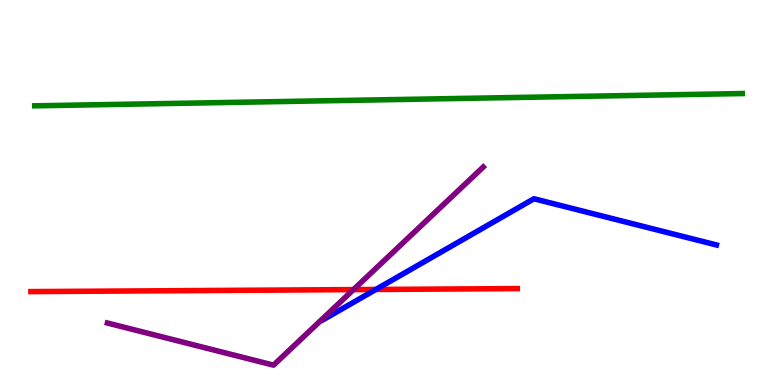[{'lines': ['blue', 'red'], 'intersections': [{'x': 4.85, 'y': 2.48}]}, {'lines': ['green', 'red'], 'intersections': []}, {'lines': ['purple', 'red'], 'intersections': [{'x': 4.56, 'y': 2.48}]}, {'lines': ['blue', 'green'], 'intersections': []}, {'lines': ['blue', 'purple'], 'intersections': []}, {'lines': ['green', 'purple'], 'intersections': []}]